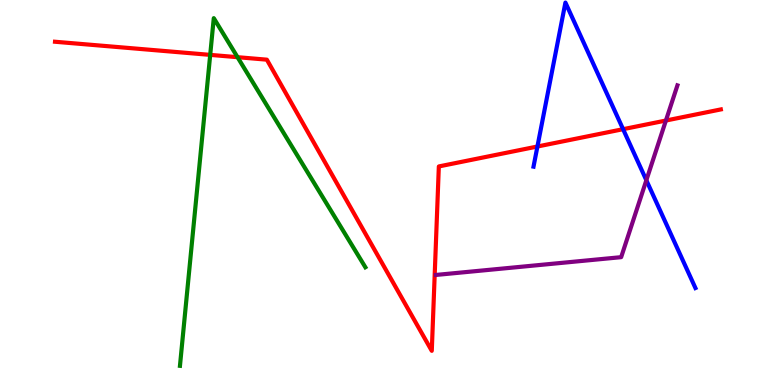[{'lines': ['blue', 'red'], 'intersections': [{'x': 6.93, 'y': 6.19}, {'x': 8.04, 'y': 6.64}]}, {'lines': ['green', 'red'], 'intersections': [{'x': 2.71, 'y': 8.57}, {'x': 3.07, 'y': 8.51}]}, {'lines': ['purple', 'red'], 'intersections': [{'x': 8.59, 'y': 6.87}]}, {'lines': ['blue', 'green'], 'intersections': []}, {'lines': ['blue', 'purple'], 'intersections': [{'x': 8.34, 'y': 5.32}]}, {'lines': ['green', 'purple'], 'intersections': []}]